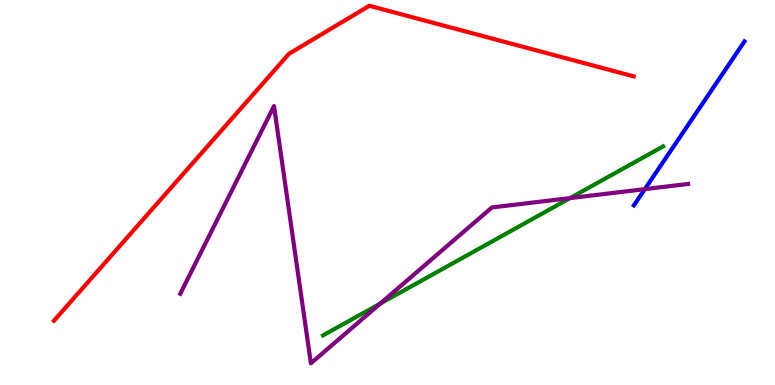[{'lines': ['blue', 'red'], 'intersections': []}, {'lines': ['green', 'red'], 'intersections': []}, {'lines': ['purple', 'red'], 'intersections': []}, {'lines': ['blue', 'green'], 'intersections': []}, {'lines': ['blue', 'purple'], 'intersections': [{'x': 8.32, 'y': 5.09}]}, {'lines': ['green', 'purple'], 'intersections': [{'x': 4.91, 'y': 2.11}, {'x': 7.36, 'y': 4.85}]}]